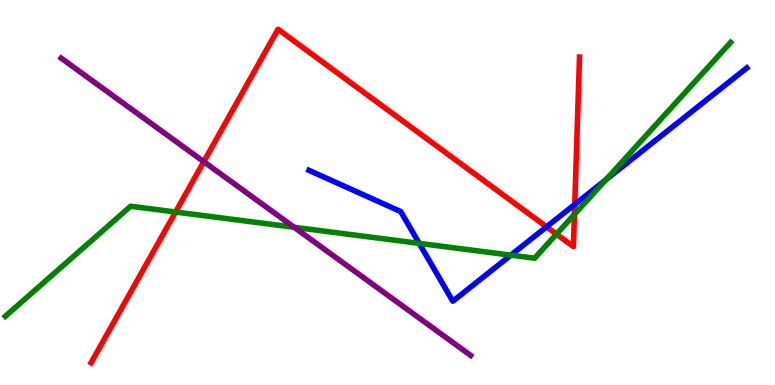[{'lines': ['blue', 'red'], 'intersections': [{'x': 7.05, 'y': 4.11}, {'x': 7.42, 'y': 4.69}]}, {'lines': ['green', 'red'], 'intersections': [{'x': 2.27, 'y': 4.49}, {'x': 7.18, 'y': 3.92}, {'x': 7.41, 'y': 4.43}]}, {'lines': ['purple', 'red'], 'intersections': [{'x': 2.63, 'y': 5.8}]}, {'lines': ['blue', 'green'], 'intersections': [{'x': 5.41, 'y': 3.68}, {'x': 6.59, 'y': 3.37}, {'x': 7.82, 'y': 5.33}]}, {'lines': ['blue', 'purple'], 'intersections': []}, {'lines': ['green', 'purple'], 'intersections': [{'x': 3.8, 'y': 4.1}]}]